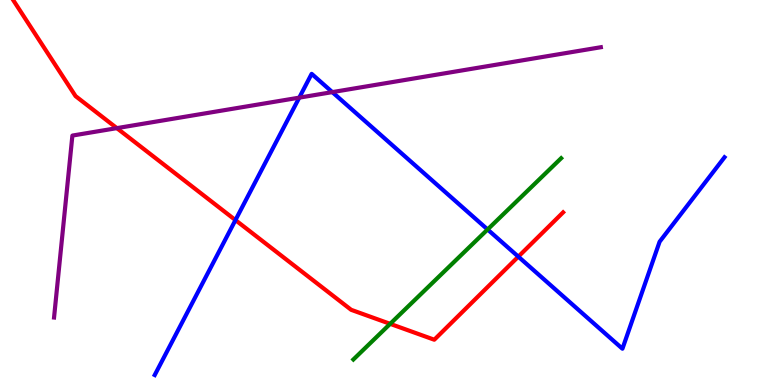[{'lines': ['blue', 'red'], 'intersections': [{'x': 3.04, 'y': 4.28}, {'x': 6.69, 'y': 3.33}]}, {'lines': ['green', 'red'], 'intersections': [{'x': 5.03, 'y': 1.59}]}, {'lines': ['purple', 'red'], 'intersections': [{'x': 1.51, 'y': 6.67}]}, {'lines': ['blue', 'green'], 'intersections': [{'x': 6.29, 'y': 4.04}]}, {'lines': ['blue', 'purple'], 'intersections': [{'x': 3.86, 'y': 7.46}, {'x': 4.29, 'y': 7.61}]}, {'lines': ['green', 'purple'], 'intersections': []}]